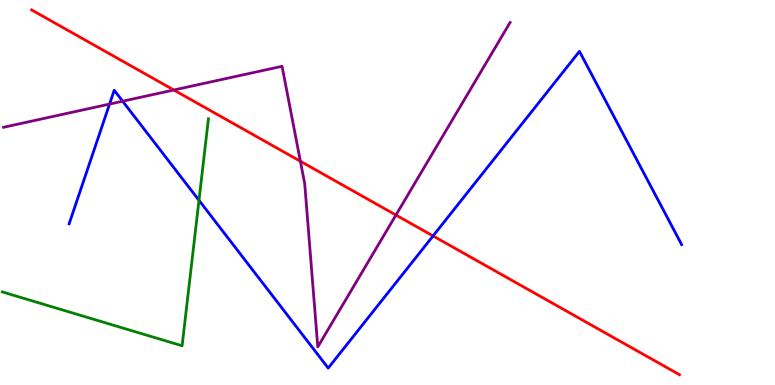[{'lines': ['blue', 'red'], 'intersections': [{'x': 5.59, 'y': 3.87}]}, {'lines': ['green', 'red'], 'intersections': []}, {'lines': ['purple', 'red'], 'intersections': [{'x': 2.24, 'y': 7.66}, {'x': 3.88, 'y': 5.81}, {'x': 5.11, 'y': 4.41}]}, {'lines': ['blue', 'green'], 'intersections': [{'x': 2.57, 'y': 4.8}]}, {'lines': ['blue', 'purple'], 'intersections': [{'x': 1.41, 'y': 7.3}, {'x': 1.58, 'y': 7.37}]}, {'lines': ['green', 'purple'], 'intersections': []}]